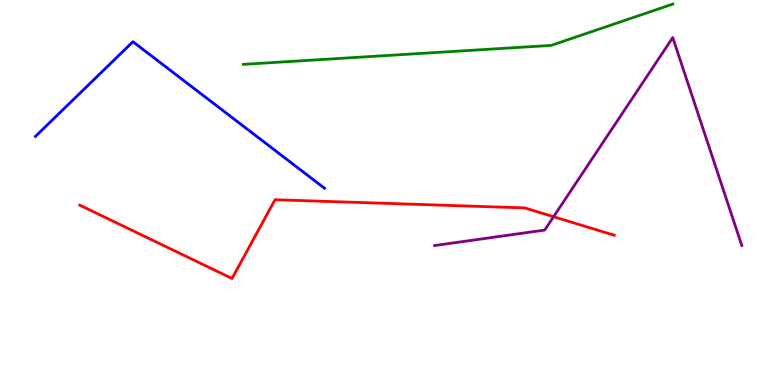[{'lines': ['blue', 'red'], 'intersections': []}, {'lines': ['green', 'red'], 'intersections': []}, {'lines': ['purple', 'red'], 'intersections': [{'x': 7.14, 'y': 4.37}]}, {'lines': ['blue', 'green'], 'intersections': []}, {'lines': ['blue', 'purple'], 'intersections': []}, {'lines': ['green', 'purple'], 'intersections': []}]